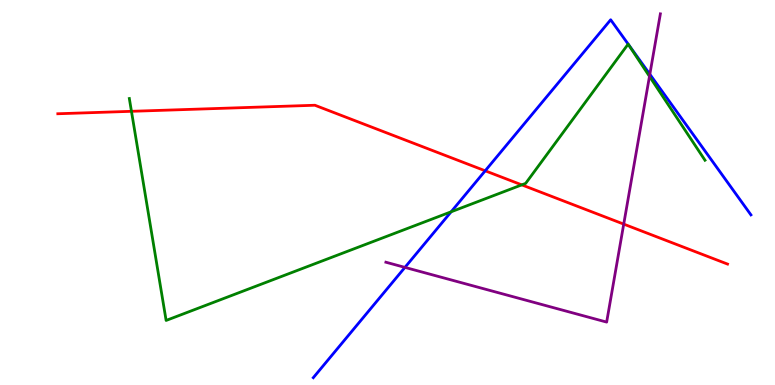[{'lines': ['blue', 'red'], 'intersections': [{'x': 6.26, 'y': 5.56}]}, {'lines': ['green', 'red'], 'intersections': [{'x': 1.7, 'y': 7.11}, {'x': 6.73, 'y': 5.2}]}, {'lines': ['purple', 'red'], 'intersections': [{'x': 8.05, 'y': 4.18}]}, {'lines': ['blue', 'green'], 'intersections': [{'x': 5.82, 'y': 4.5}]}, {'lines': ['blue', 'purple'], 'intersections': [{'x': 5.23, 'y': 3.05}, {'x': 8.39, 'y': 8.07}]}, {'lines': ['green', 'purple'], 'intersections': [{'x': 8.38, 'y': 8.02}]}]